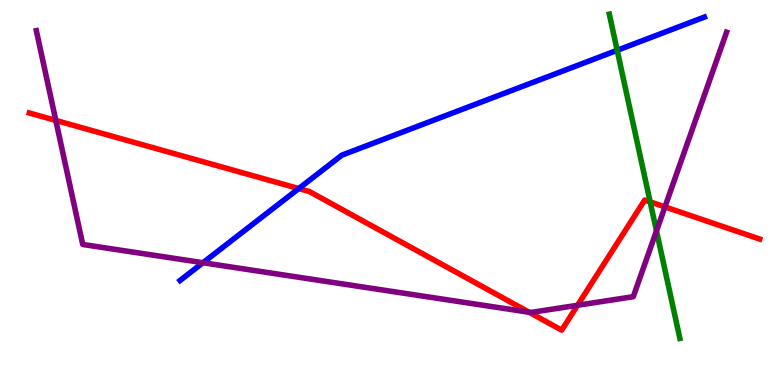[{'lines': ['blue', 'red'], 'intersections': [{'x': 3.85, 'y': 5.1}]}, {'lines': ['green', 'red'], 'intersections': [{'x': 8.39, 'y': 4.76}]}, {'lines': ['purple', 'red'], 'intersections': [{'x': 0.72, 'y': 6.87}, {'x': 6.83, 'y': 1.89}, {'x': 7.45, 'y': 2.07}, {'x': 8.58, 'y': 4.63}]}, {'lines': ['blue', 'green'], 'intersections': [{'x': 7.96, 'y': 8.69}]}, {'lines': ['blue', 'purple'], 'intersections': [{'x': 2.62, 'y': 3.18}]}, {'lines': ['green', 'purple'], 'intersections': [{'x': 8.47, 'y': 4.0}]}]